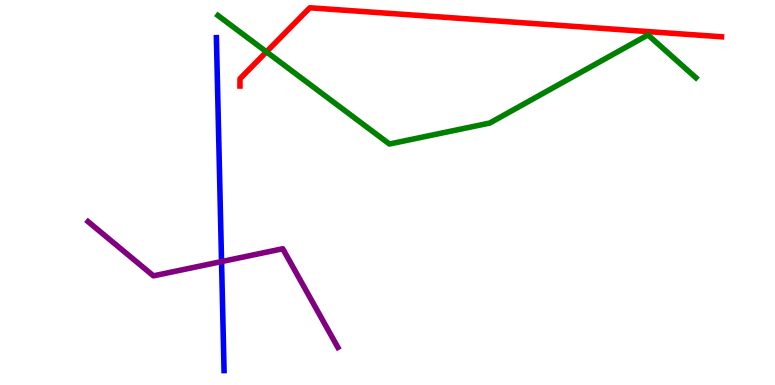[{'lines': ['blue', 'red'], 'intersections': []}, {'lines': ['green', 'red'], 'intersections': [{'x': 3.44, 'y': 8.65}]}, {'lines': ['purple', 'red'], 'intersections': []}, {'lines': ['blue', 'green'], 'intersections': []}, {'lines': ['blue', 'purple'], 'intersections': [{'x': 2.86, 'y': 3.21}]}, {'lines': ['green', 'purple'], 'intersections': []}]